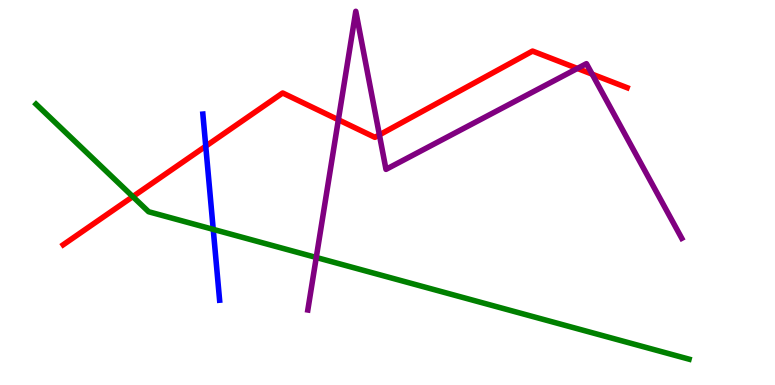[{'lines': ['blue', 'red'], 'intersections': [{'x': 2.65, 'y': 6.2}]}, {'lines': ['green', 'red'], 'intersections': [{'x': 1.71, 'y': 4.89}]}, {'lines': ['purple', 'red'], 'intersections': [{'x': 4.37, 'y': 6.89}, {'x': 4.9, 'y': 6.5}, {'x': 7.45, 'y': 8.22}, {'x': 7.64, 'y': 8.07}]}, {'lines': ['blue', 'green'], 'intersections': [{'x': 2.75, 'y': 4.04}]}, {'lines': ['blue', 'purple'], 'intersections': []}, {'lines': ['green', 'purple'], 'intersections': [{'x': 4.08, 'y': 3.31}]}]